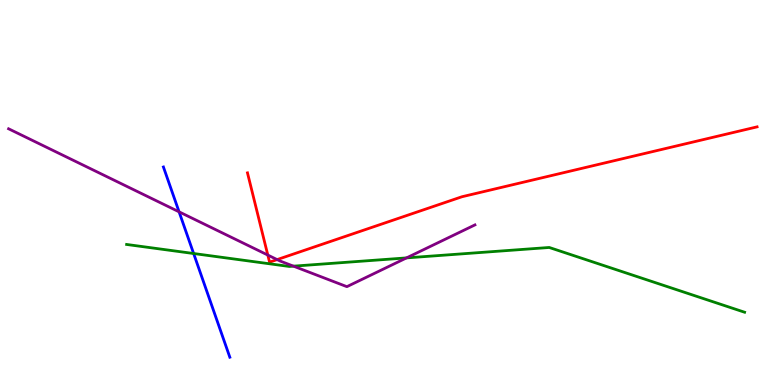[{'lines': ['blue', 'red'], 'intersections': []}, {'lines': ['green', 'red'], 'intersections': []}, {'lines': ['purple', 'red'], 'intersections': [{'x': 3.46, 'y': 3.38}, {'x': 3.58, 'y': 3.26}]}, {'lines': ['blue', 'green'], 'intersections': [{'x': 2.5, 'y': 3.42}]}, {'lines': ['blue', 'purple'], 'intersections': [{'x': 2.31, 'y': 4.5}]}, {'lines': ['green', 'purple'], 'intersections': [{'x': 3.79, 'y': 3.09}, {'x': 5.25, 'y': 3.3}]}]